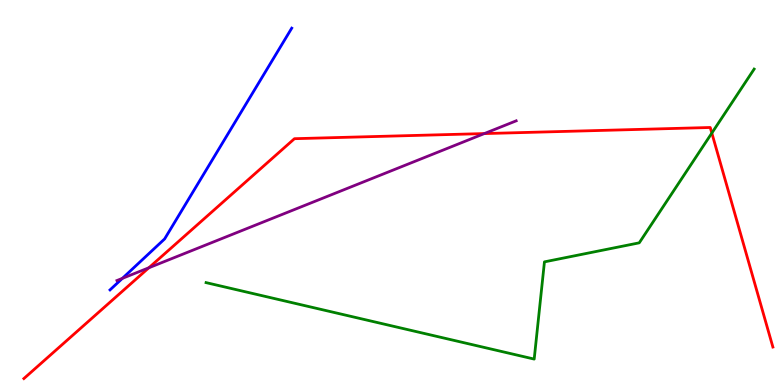[{'lines': ['blue', 'red'], 'intersections': []}, {'lines': ['green', 'red'], 'intersections': [{'x': 9.18, 'y': 6.54}]}, {'lines': ['purple', 'red'], 'intersections': [{'x': 1.92, 'y': 3.05}, {'x': 6.25, 'y': 6.53}]}, {'lines': ['blue', 'green'], 'intersections': []}, {'lines': ['blue', 'purple'], 'intersections': [{'x': 1.58, 'y': 2.77}]}, {'lines': ['green', 'purple'], 'intersections': []}]